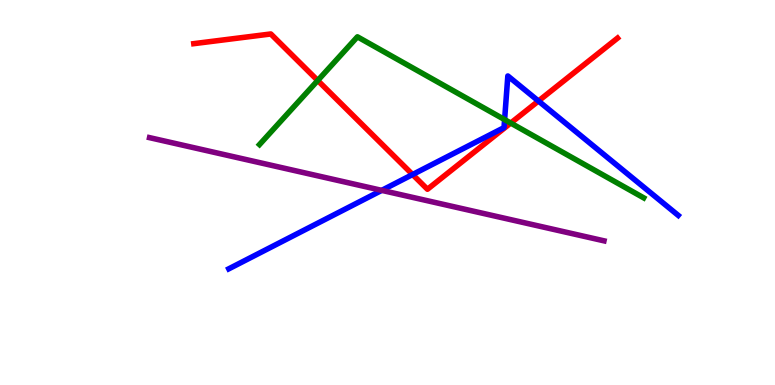[{'lines': ['blue', 'red'], 'intersections': [{'x': 5.32, 'y': 5.47}, {'x': 6.95, 'y': 7.38}]}, {'lines': ['green', 'red'], 'intersections': [{'x': 4.1, 'y': 7.91}, {'x': 6.59, 'y': 6.8}]}, {'lines': ['purple', 'red'], 'intersections': []}, {'lines': ['blue', 'green'], 'intersections': [{'x': 6.51, 'y': 6.89}]}, {'lines': ['blue', 'purple'], 'intersections': [{'x': 4.93, 'y': 5.06}]}, {'lines': ['green', 'purple'], 'intersections': []}]